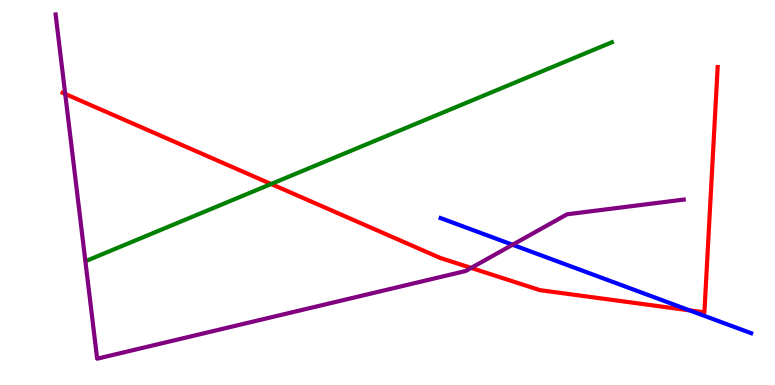[{'lines': ['blue', 'red'], 'intersections': [{'x': 8.9, 'y': 1.94}]}, {'lines': ['green', 'red'], 'intersections': [{'x': 3.5, 'y': 5.22}]}, {'lines': ['purple', 'red'], 'intersections': [{'x': 0.841, 'y': 7.56}, {'x': 6.08, 'y': 3.04}]}, {'lines': ['blue', 'green'], 'intersections': []}, {'lines': ['blue', 'purple'], 'intersections': [{'x': 6.61, 'y': 3.64}]}, {'lines': ['green', 'purple'], 'intersections': []}]